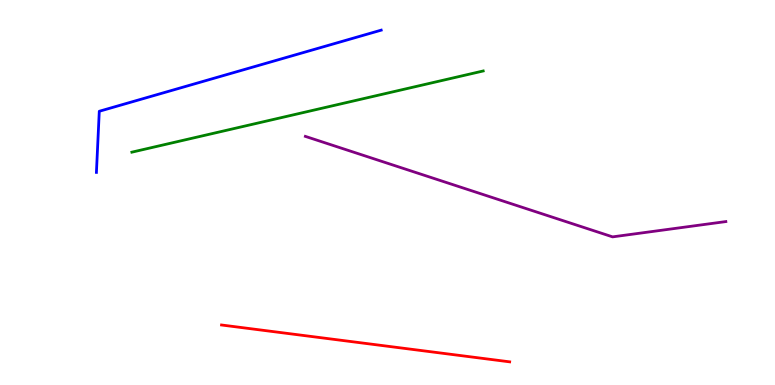[{'lines': ['blue', 'red'], 'intersections': []}, {'lines': ['green', 'red'], 'intersections': []}, {'lines': ['purple', 'red'], 'intersections': []}, {'lines': ['blue', 'green'], 'intersections': []}, {'lines': ['blue', 'purple'], 'intersections': []}, {'lines': ['green', 'purple'], 'intersections': []}]